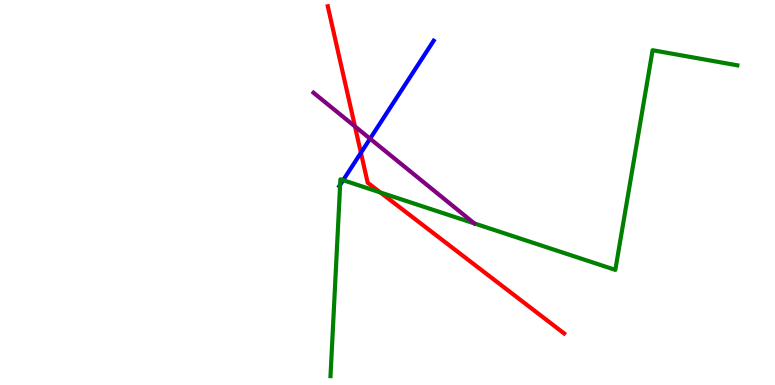[{'lines': ['blue', 'red'], 'intersections': [{'x': 4.66, 'y': 6.03}]}, {'lines': ['green', 'red'], 'intersections': [{'x': 4.91, 'y': 5.0}]}, {'lines': ['purple', 'red'], 'intersections': [{'x': 4.58, 'y': 6.72}]}, {'lines': ['blue', 'green'], 'intersections': [{'x': 4.39, 'y': 5.2}, {'x': 4.43, 'y': 5.32}]}, {'lines': ['blue', 'purple'], 'intersections': [{'x': 4.78, 'y': 6.4}]}, {'lines': ['green', 'purple'], 'intersections': [{'x': 6.12, 'y': 4.2}]}]